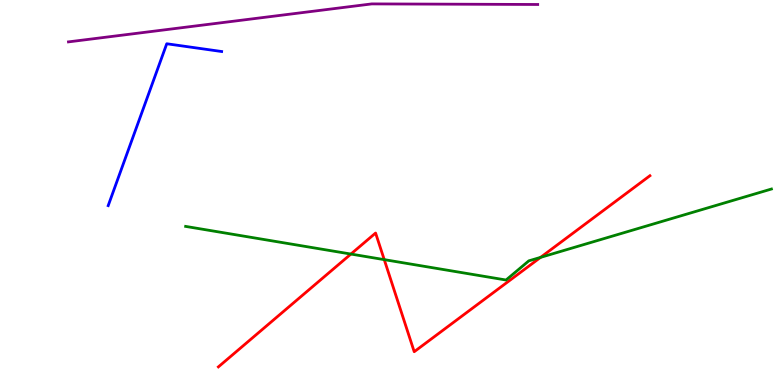[{'lines': ['blue', 'red'], 'intersections': []}, {'lines': ['green', 'red'], 'intersections': [{'x': 4.53, 'y': 3.4}, {'x': 4.96, 'y': 3.26}, {'x': 6.98, 'y': 3.31}]}, {'lines': ['purple', 'red'], 'intersections': []}, {'lines': ['blue', 'green'], 'intersections': []}, {'lines': ['blue', 'purple'], 'intersections': []}, {'lines': ['green', 'purple'], 'intersections': []}]